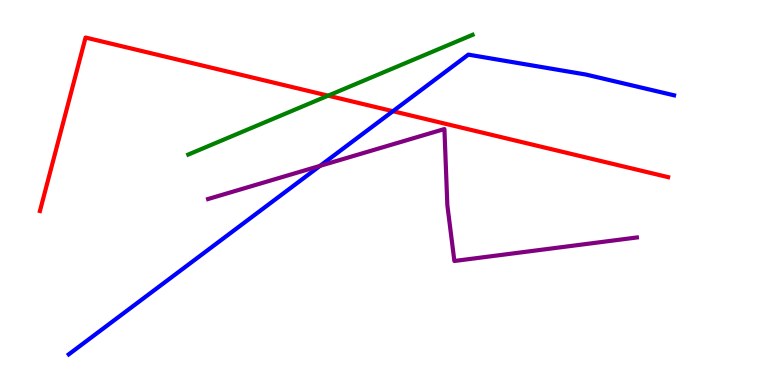[{'lines': ['blue', 'red'], 'intersections': [{'x': 5.07, 'y': 7.11}]}, {'lines': ['green', 'red'], 'intersections': [{'x': 4.23, 'y': 7.52}]}, {'lines': ['purple', 'red'], 'intersections': []}, {'lines': ['blue', 'green'], 'intersections': []}, {'lines': ['blue', 'purple'], 'intersections': [{'x': 4.13, 'y': 5.69}]}, {'lines': ['green', 'purple'], 'intersections': []}]